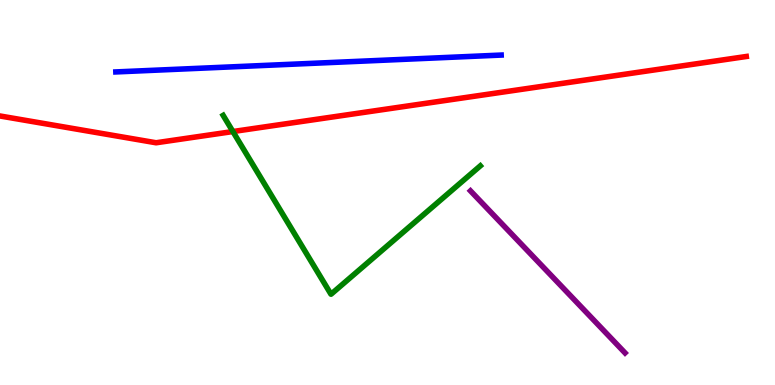[{'lines': ['blue', 'red'], 'intersections': []}, {'lines': ['green', 'red'], 'intersections': [{'x': 3.01, 'y': 6.58}]}, {'lines': ['purple', 'red'], 'intersections': []}, {'lines': ['blue', 'green'], 'intersections': []}, {'lines': ['blue', 'purple'], 'intersections': []}, {'lines': ['green', 'purple'], 'intersections': []}]